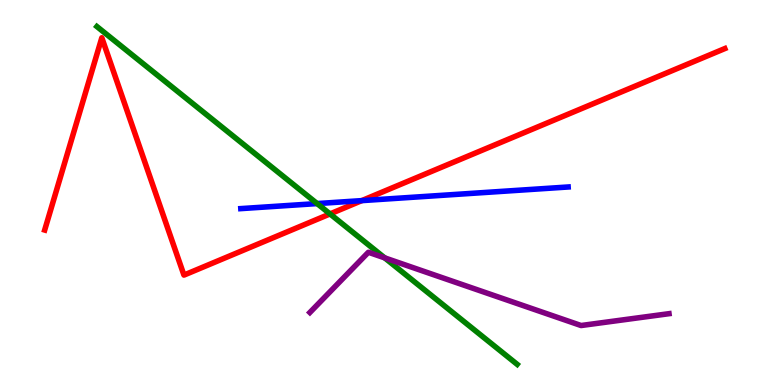[{'lines': ['blue', 'red'], 'intersections': [{'x': 4.67, 'y': 4.79}]}, {'lines': ['green', 'red'], 'intersections': [{'x': 4.26, 'y': 4.44}]}, {'lines': ['purple', 'red'], 'intersections': []}, {'lines': ['blue', 'green'], 'intersections': [{'x': 4.09, 'y': 4.71}]}, {'lines': ['blue', 'purple'], 'intersections': []}, {'lines': ['green', 'purple'], 'intersections': [{'x': 4.96, 'y': 3.3}]}]